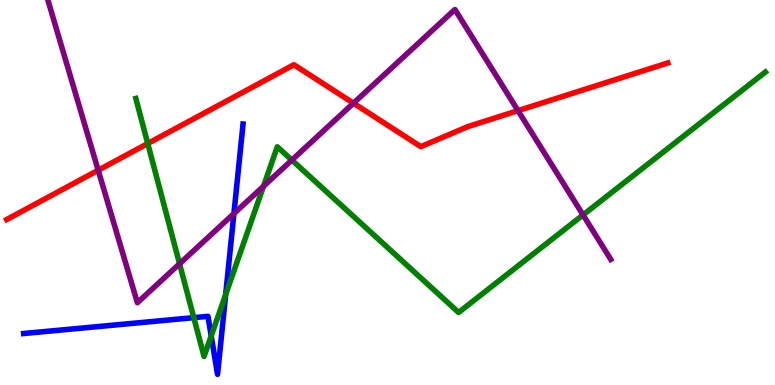[{'lines': ['blue', 'red'], 'intersections': []}, {'lines': ['green', 'red'], 'intersections': [{'x': 1.91, 'y': 6.27}]}, {'lines': ['purple', 'red'], 'intersections': [{'x': 1.27, 'y': 5.58}, {'x': 4.56, 'y': 7.32}, {'x': 6.68, 'y': 7.13}]}, {'lines': ['blue', 'green'], 'intersections': [{'x': 2.5, 'y': 1.75}, {'x': 2.73, 'y': 1.27}, {'x': 2.91, 'y': 2.35}]}, {'lines': ['blue', 'purple'], 'intersections': [{'x': 3.02, 'y': 4.45}]}, {'lines': ['green', 'purple'], 'intersections': [{'x': 2.32, 'y': 3.15}, {'x': 3.4, 'y': 5.16}, {'x': 3.77, 'y': 5.84}, {'x': 7.52, 'y': 4.42}]}]